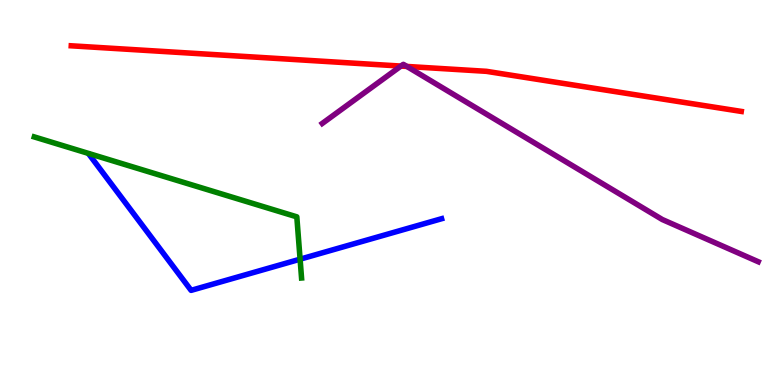[{'lines': ['blue', 'red'], 'intersections': []}, {'lines': ['green', 'red'], 'intersections': []}, {'lines': ['purple', 'red'], 'intersections': [{'x': 5.17, 'y': 8.28}, {'x': 5.25, 'y': 8.27}]}, {'lines': ['blue', 'green'], 'intersections': [{'x': 3.87, 'y': 3.27}]}, {'lines': ['blue', 'purple'], 'intersections': []}, {'lines': ['green', 'purple'], 'intersections': []}]